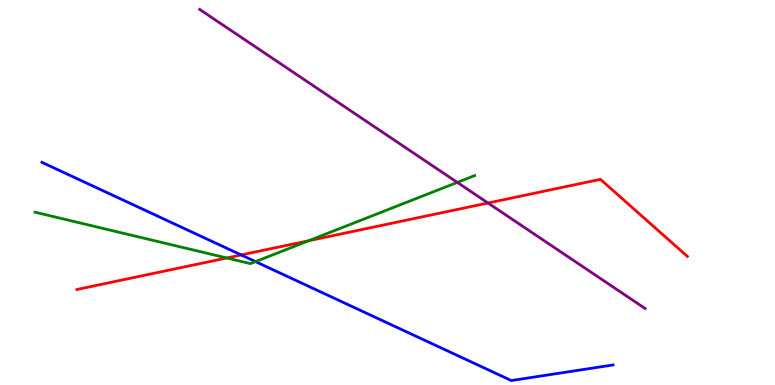[{'lines': ['blue', 'red'], 'intersections': [{'x': 3.11, 'y': 3.38}]}, {'lines': ['green', 'red'], 'intersections': [{'x': 2.93, 'y': 3.3}, {'x': 3.98, 'y': 3.75}]}, {'lines': ['purple', 'red'], 'intersections': [{'x': 6.3, 'y': 4.73}]}, {'lines': ['blue', 'green'], 'intersections': [{'x': 3.3, 'y': 3.2}]}, {'lines': ['blue', 'purple'], 'intersections': []}, {'lines': ['green', 'purple'], 'intersections': [{'x': 5.9, 'y': 5.26}]}]